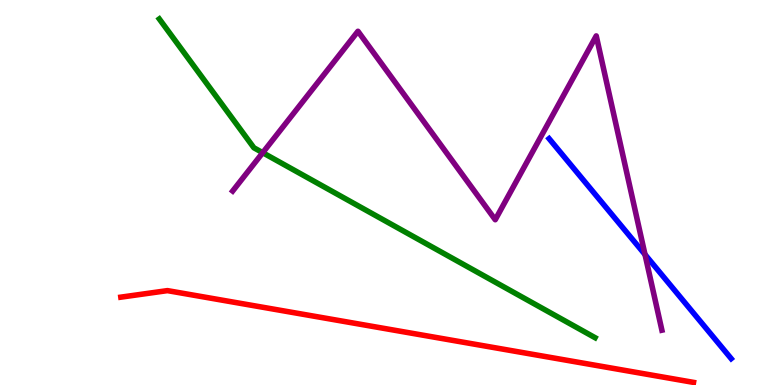[{'lines': ['blue', 'red'], 'intersections': []}, {'lines': ['green', 'red'], 'intersections': []}, {'lines': ['purple', 'red'], 'intersections': []}, {'lines': ['blue', 'green'], 'intersections': []}, {'lines': ['blue', 'purple'], 'intersections': [{'x': 8.32, 'y': 3.39}]}, {'lines': ['green', 'purple'], 'intersections': [{'x': 3.39, 'y': 6.03}]}]